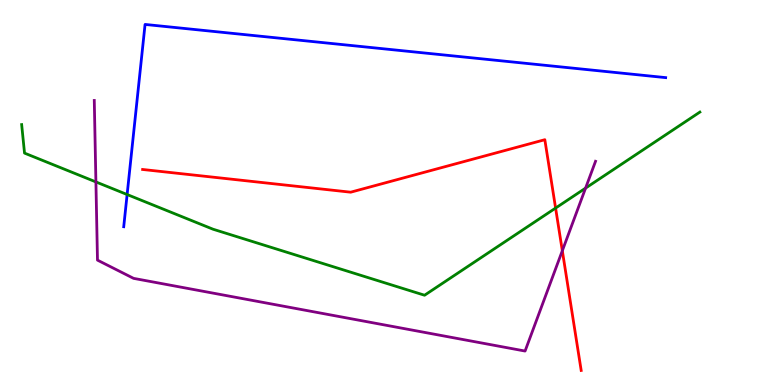[{'lines': ['blue', 'red'], 'intersections': []}, {'lines': ['green', 'red'], 'intersections': [{'x': 7.17, 'y': 4.6}]}, {'lines': ['purple', 'red'], 'intersections': [{'x': 7.26, 'y': 3.49}]}, {'lines': ['blue', 'green'], 'intersections': [{'x': 1.64, 'y': 4.95}]}, {'lines': ['blue', 'purple'], 'intersections': []}, {'lines': ['green', 'purple'], 'intersections': [{'x': 1.24, 'y': 5.27}, {'x': 7.56, 'y': 5.11}]}]